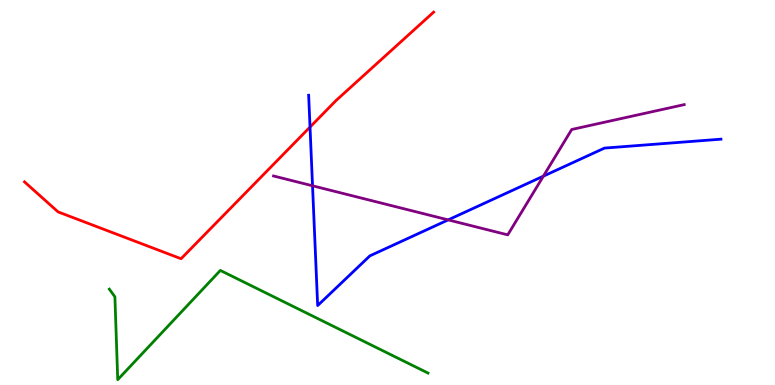[{'lines': ['blue', 'red'], 'intersections': [{'x': 4.0, 'y': 6.7}]}, {'lines': ['green', 'red'], 'intersections': []}, {'lines': ['purple', 'red'], 'intersections': []}, {'lines': ['blue', 'green'], 'intersections': []}, {'lines': ['blue', 'purple'], 'intersections': [{'x': 4.03, 'y': 5.17}, {'x': 5.78, 'y': 4.29}, {'x': 7.01, 'y': 5.42}]}, {'lines': ['green', 'purple'], 'intersections': []}]